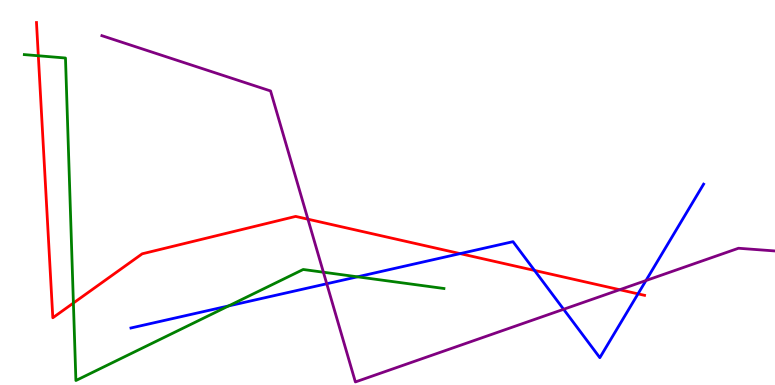[{'lines': ['blue', 'red'], 'intersections': [{'x': 5.94, 'y': 3.41}, {'x': 6.9, 'y': 2.98}, {'x': 8.23, 'y': 2.37}]}, {'lines': ['green', 'red'], 'intersections': [{'x': 0.494, 'y': 8.55}, {'x': 0.947, 'y': 2.13}]}, {'lines': ['purple', 'red'], 'intersections': [{'x': 3.97, 'y': 4.31}, {'x': 8.0, 'y': 2.48}]}, {'lines': ['blue', 'green'], 'intersections': [{'x': 2.95, 'y': 2.05}, {'x': 4.61, 'y': 2.81}]}, {'lines': ['blue', 'purple'], 'intersections': [{'x': 4.22, 'y': 2.63}, {'x': 7.27, 'y': 1.97}, {'x': 8.33, 'y': 2.71}]}, {'lines': ['green', 'purple'], 'intersections': [{'x': 4.17, 'y': 2.93}]}]